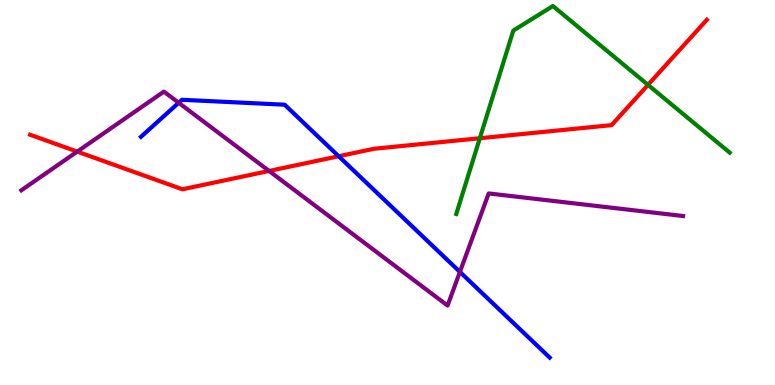[{'lines': ['blue', 'red'], 'intersections': [{'x': 4.37, 'y': 5.94}]}, {'lines': ['green', 'red'], 'intersections': [{'x': 6.19, 'y': 6.41}, {'x': 8.36, 'y': 7.8}]}, {'lines': ['purple', 'red'], 'intersections': [{'x': 0.996, 'y': 6.06}, {'x': 3.47, 'y': 5.56}]}, {'lines': ['blue', 'green'], 'intersections': []}, {'lines': ['blue', 'purple'], 'intersections': [{'x': 2.31, 'y': 7.33}, {'x': 5.93, 'y': 2.94}]}, {'lines': ['green', 'purple'], 'intersections': []}]